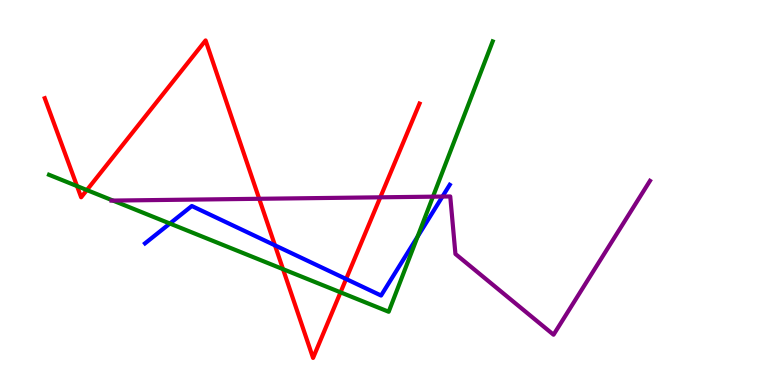[{'lines': ['blue', 'red'], 'intersections': [{'x': 3.55, 'y': 3.63}, {'x': 4.47, 'y': 2.75}]}, {'lines': ['green', 'red'], 'intersections': [{'x': 0.994, 'y': 5.17}, {'x': 1.12, 'y': 5.06}, {'x': 3.65, 'y': 3.01}, {'x': 4.39, 'y': 2.41}]}, {'lines': ['purple', 'red'], 'intersections': [{'x': 3.34, 'y': 4.84}, {'x': 4.91, 'y': 4.88}]}, {'lines': ['blue', 'green'], 'intersections': [{'x': 2.19, 'y': 4.19}, {'x': 5.39, 'y': 3.85}]}, {'lines': ['blue', 'purple'], 'intersections': [{'x': 5.71, 'y': 4.89}]}, {'lines': ['green', 'purple'], 'intersections': [{'x': 1.46, 'y': 4.79}, {'x': 5.59, 'y': 4.89}]}]